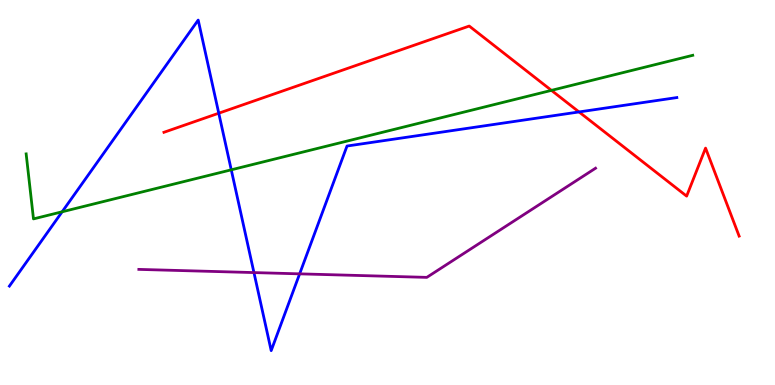[{'lines': ['blue', 'red'], 'intersections': [{'x': 2.82, 'y': 7.06}, {'x': 7.47, 'y': 7.09}]}, {'lines': ['green', 'red'], 'intersections': [{'x': 7.12, 'y': 7.65}]}, {'lines': ['purple', 'red'], 'intersections': []}, {'lines': ['blue', 'green'], 'intersections': [{'x': 0.802, 'y': 4.5}, {'x': 2.98, 'y': 5.59}]}, {'lines': ['blue', 'purple'], 'intersections': [{'x': 3.28, 'y': 2.92}, {'x': 3.87, 'y': 2.89}]}, {'lines': ['green', 'purple'], 'intersections': []}]